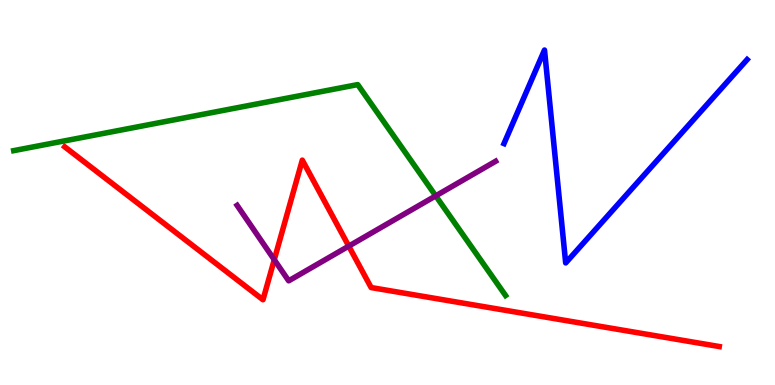[{'lines': ['blue', 'red'], 'intersections': []}, {'lines': ['green', 'red'], 'intersections': []}, {'lines': ['purple', 'red'], 'intersections': [{'x': 3.54, 'y': 3.25}, {'x': 4.5, 'y': 3.61}]}, {'lines': ['blue', 'green'], 'intersections': []}, {'lines': ['blue', 'purple'], 'intersections': []}, {'lines': ['green', 'purple'], 'intersections': [{'x': 5.62, 'y': 4.91}]}]